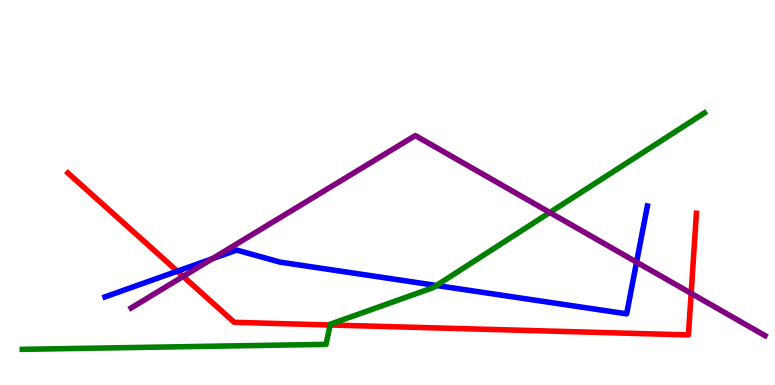[{'lines': ['blue', 'red'], 'intersections': [{'x': 2.29, 'y': 2.96}]}, {'lines': ['green', 'red'], 'intersections': [{'x': 4.26, 'y': 1.56}]}, {'lines': ['purple', 'red'], 'intersections': [{'x': 2.36, 'y': 2.82}, {'x': 8.92, 'y': 2.38}]}, {'lines': ['blue', 'green'], 'intersections': [{'x': 5.63, 'y': 2.59}]}, {'lines': ['blue', 'purple'], 'intersections': [{'x': 2.74, 'y': 3.28}, {'x': 8.21, 'y': 3.19}]}, {'lines': ['green', 'purple'], 'intersections': [{'x': 7.09, 'y': 4.48}]}]